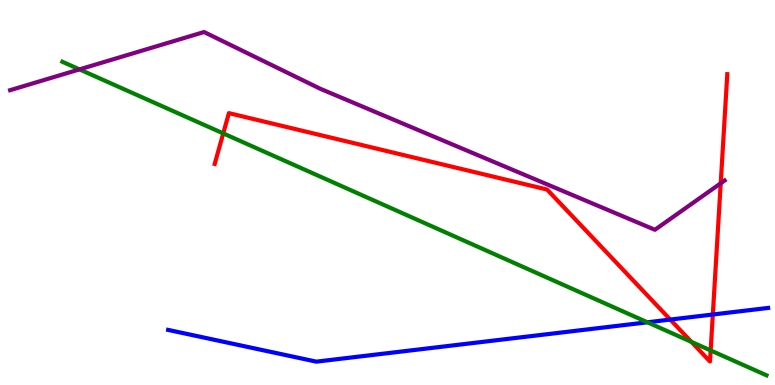[{'lines': ['blue', 'red'], 'intersections': [{'x': 8.65, 'y': 1.7}, {'x': 9.2, 'y': 1.83}]}, {'lines': ['green', 'red'], 'intersections': [{'x': 2.88, 'y': 6.54}, {'x': 8.92, 'y': 1.12}, {'x': 9.17, 'y': 0.897}]}, {'lines': ['purple', 'red'], 'intersections': [{'x': 9.3, 'y': 5.24}]}, {'lines': ['blue', 'green'], 'intersections': [{'x': 8.35, 'y': 1.63}]}, {'lines': ['blue', 'purple'], 'intersections': []}, {'lines': ['green', 'purple'], 'intersections': [{'x': 1.03, 'y': 8.2}]}]